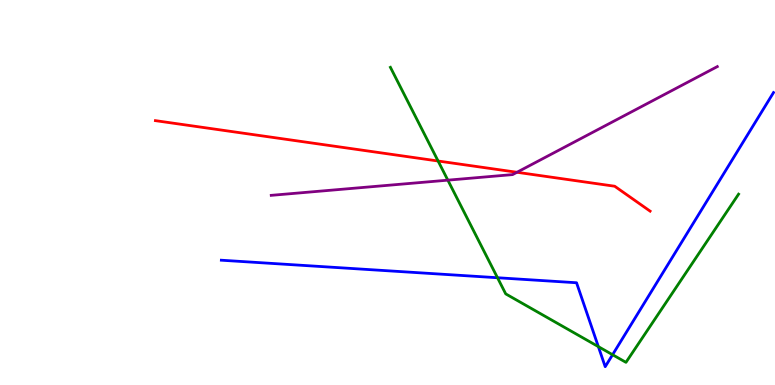[{'lines': ['blue', 'red'], 'intersections': []}, {'lines': ['green', 'red'], 'intersections': [{'x': 5.65, 'y': 5.82}]}, {'lines': ['purple', 'red'], 'intersections': [{'x': 6.67, 'y': 5.53}]}, {'lines': ['blue', 'green'], 'intersections': [{'x': 6.42, 'y': 2.79}, {'x': 7.72, 'y': 0.997}, {'x': 7.9, 'y': 0.787}]}, {'lines': ['blue', 'purple'], 'intersections': []}, {'lines': ['green', 'purple'], 'intersections': [{'x': 5.78, 'y': 5.32}]}]